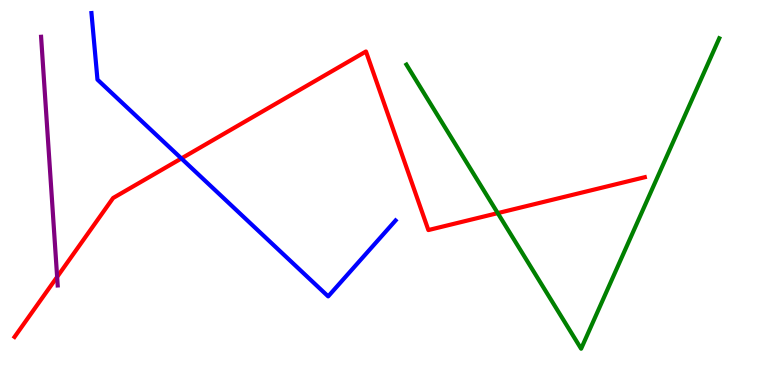[{'lines': ['blue', 'red'], 'intersections': [{'x': 2.34, 'y': 5.88}]}, {'lines': ['green', 'red'], 'intersections': [{'x': 6.42, 'y': 4.46}]}, {'lines': ['purple', 'red'], 'intersections': [{'x': 0.737, 'y': 2.81}]}, {'lines': ['blue', 'green'], 'intersections': []}, {'lines': ['blue', 'purple'], 'intersections': []}, {'lines': ['green', 'purple'], 'intersections': []}]